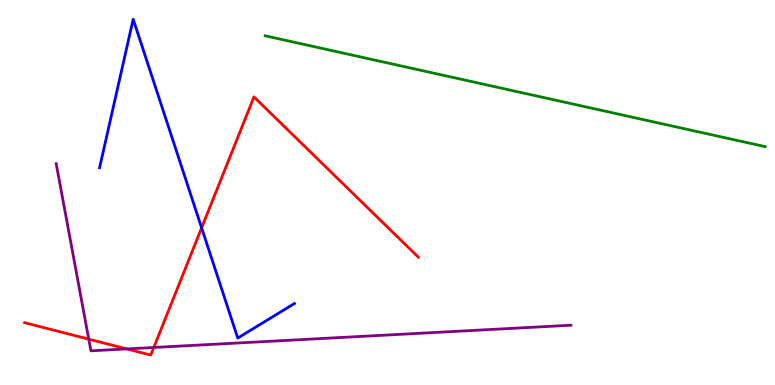[{'lines': ['blue', 'red'], 'intersections': [{'x': 2.6, 'y': 4.08}]}, {'lines': ['green', 'red'], 'intersections': []}, {'lines': ['purple', 'red'], 'intersections': [{'x': 1.15, 'y': 1.19}, {'x': 1.64, 'y': 0.937}, {'x': 1.98, 'y': 0.975}]}, {'lines': ['blue', 'green'], 'intersections': []}, {'lines': ['blue', 'purple'], 'intersections': []}, {'lines': ['green', 'purple'], 'intersections': []}]